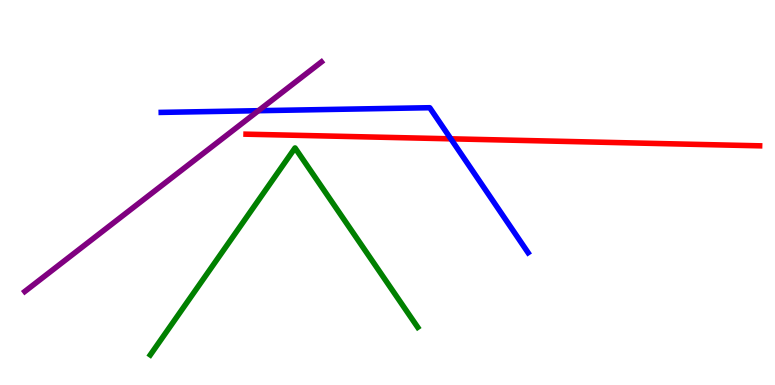[{'lines': ['blue', 'red'], 'intersections': [{'x': 5.82, 'y': 6.39}]}, {'lines': ['green', 'red'], 'intersections': []}, {'lines': ['purple', 'red'], 'intersections': []}, {'lines': ['blue', 'green'], 'intersections': []}, {'lines': ['blue', 'purple'], 'intersections': [{'x': 3.33, 'y': 7.12}]}, {'lines': ['green', 'purple'], 'intersections': []}]